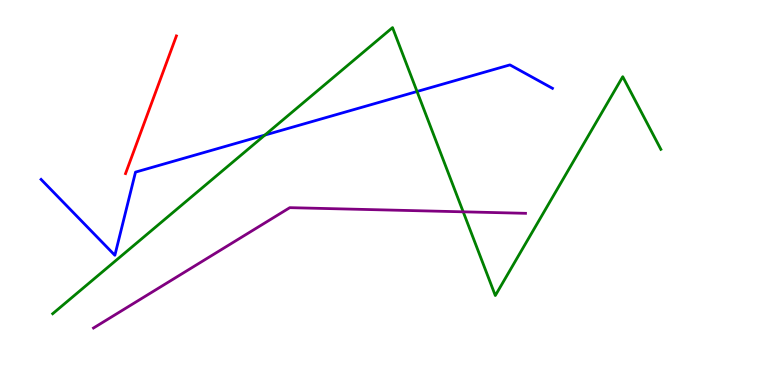[{'lines': ['blue', 'red'], 'intersections': []}, {'lines': ['green', 'red'], 'intersections': []}, {'lines': ['purple', 'red'], 'intersections': []}, {'lines': ['blue', 'green'], 'intersections': [{'x': 3.42, 'y': 6.49}, {'x': 5.38, 'y': 7.62}]}, {'lines': ['blue', 'purple'], 'intersections': []}, {'lines': ['green', 'purple'], 'intersections': [{'x': 5.98, 'y': 4.5}]}]